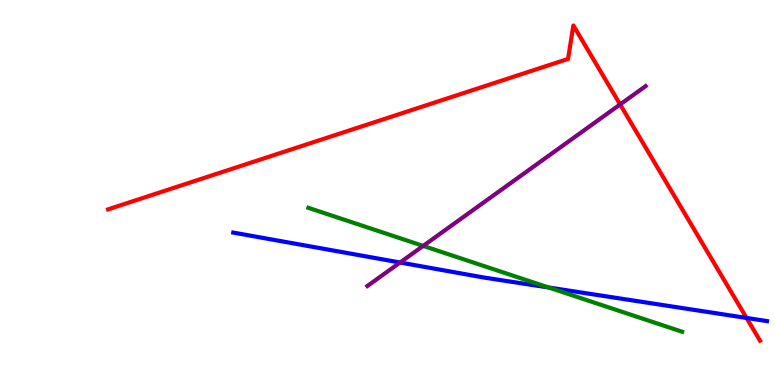[{'lines': ['blue', 'red'], 'intersections': [{'x': 9.63, 'y': 1.74}]}, {'lines': ['green', 'red'], 'intersections': []}, {'lines': ['purple', 'red'], 'intersections': [{'x': 8.0, 'y': 7.29}]}, {'lines': ['blue', 'green'], 'intersections': [{'x': 7.08, 'y': 2.53}]}, {'lines': ['blue', 'purple'], 'intersections': [{'x': 5.16, 'y': 3.18}]}, {'lines': ['green', 'purple'], 'intersections': [{'x': 5.46, 'y': 3.61}]}]